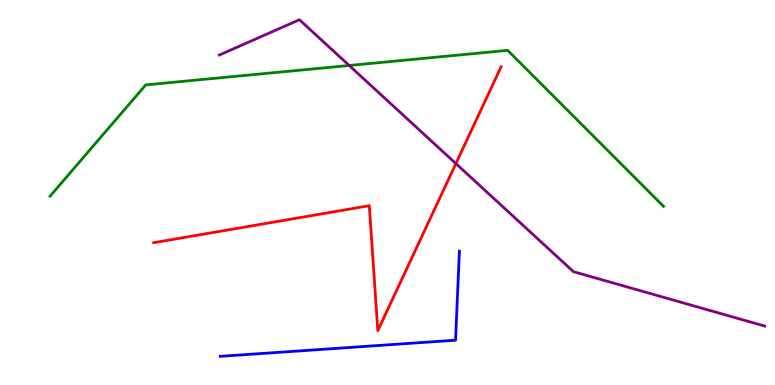[{'lines': ['blue', 'red'], 'intersections': []}, {'lines': ['green', 'red'], 'intersections': []}, {'lines': ['purple', 'red'], 'intersections': [{'x': 5.88, 'y': 5.75}]}, {'lines': ['blue', 'green'], 'intersections': []}, {'lines': ['blue', 'purple'], 'intersections': []}, {'lines': ['green', 'purple'], 'intersections': [{'x': 4.51, 'y': 8.3}]}]